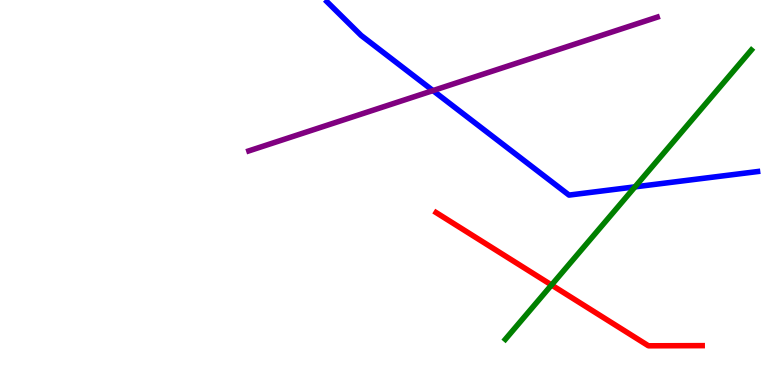[{'lines': ['blue', 'red'], 'intersections': []}, {'lines': ['green', 'red'], 'intersections': [{'x': 7.12, 'y': 2.6}]}, {'lines': ['purple', 'red'], 'intersections': []}, {'lines': ['blue', 'green'], 'intersections': [{'x': 8.19, 'y': 5.15}]}, {'lines': ['blue', 'purple'], 'intersections': [{'x': 5.59, 'y': 7.65}]}, {'lines': ['green', 'purple'], 'intersections': []}]